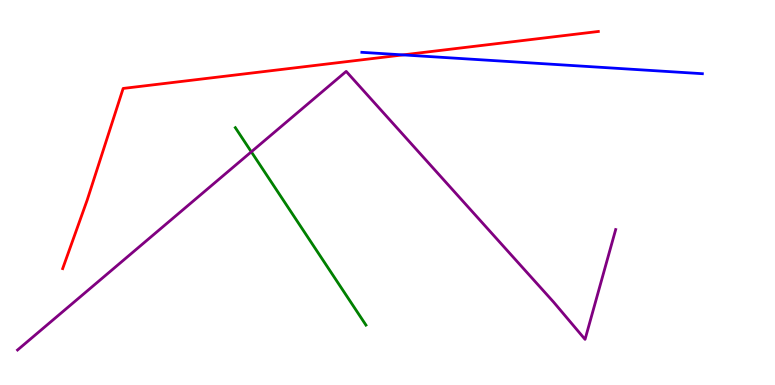[{'lines': ['blue', 'red'], 'intersections': [{'x': 5.2, 'y': 8.57}]}, {'lines': ['green', 'red'], 'intersections': []}, {'lines': ['purple', 'red'], 'intersections': []}, {'lines': ['blue', 'green'], 'intersections': []}, {'lines': ['blue', 'purple'], 'intersections': []}, {'lines': ['green', 'purple'], 'intersections': [{'x': 3.24, 'y': 6.06}]}]